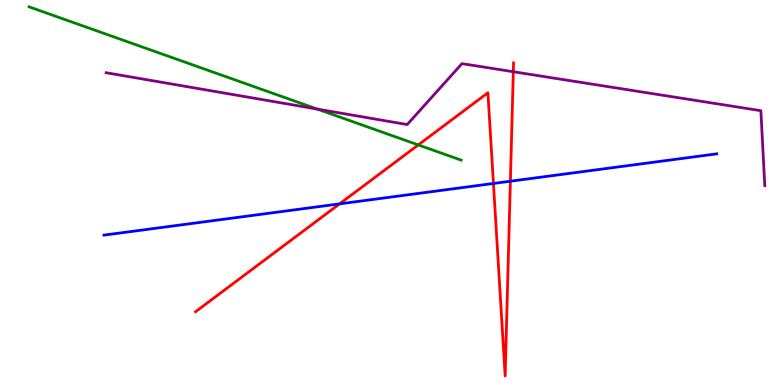[{'lines': ['blue', 'red'], 'intersections': [{'x': 4.38, 'y': 4.7}, {'x': 6.37, 'y': 5.23}, {'x': 6.59, 'y': 5.29}]}, {'lines': ['green', 'red'], 'intersections': [{'x': 5.4, 'y': 6.24}]}, {'lines': ['purple', 'red'], 'intersections': [{'x': 6.62, 'y': 8.14}]}, {'lines': ['blue', 'green'], 'intersections': []}, {'lines': ['blue', 'purple'], 'intersections': []}, {'lines': ['green', 'purple'], 'intersections': [{'x': 4.09, 'y': 7.17}]}]